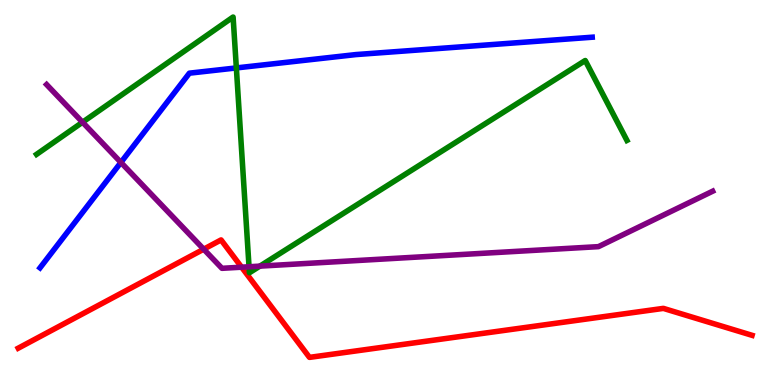[{'lines': ['blue', 'red'], 'intersections': []}, {'lines': ['green', 'red'], 'intersections': []}, {'lines': ['purple', 'red'], 'intersections': [{'x': 2.63, 'y': 3.53}, {'x': 3.12, 'y': 3.06}]}, {'lines': ['blue', 'green'], 'intersections': [{'x': 3.05, 'y': 8.24}]}, {'lines': ['blue', 'purple'], 'intersections': [{'x': 1.56, 'y': 5.78}]}, {'lines': ['green', 'purple'], 'intersections': [{'x': 1.06, 'y': 6.83}, {'x': 3.21, 'y': 3.07}, {'x': 3.35, 'y': 3.09}]}]